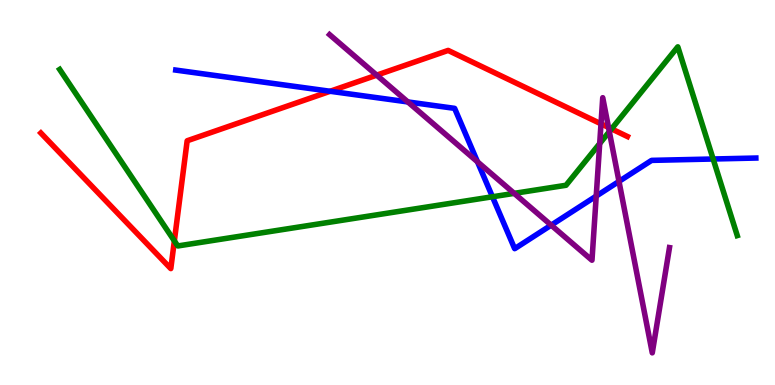[{'lines': ['blue', 'red'], 'intersections': [{'x': 4.26, 'y': 7.63}]}, {'lines': ['green', 'red'], 'intersections': [{'x': 2.25, 'y': 3.74}, {'x': 7.89, 'y': 6.65}]}, {'lines': ['purple', 'red'], 'intersections': [{'x': 4.86, 'y': 8.05}, {'x': 7.75, 'y': 6.78}, {'x': 7.85, 'y': 6.69}]}, {'lines': ['blue', 'green'], 'intersections': [{'x': 6.35, 'y': 4.89}, {'x': 9.2, 'y': 5.87}]}, {'lines': ['blue', 'purple'], 'intersections': [{'x': 5.26, 'y': 7.35}, {'x': 6.16, 'y': 5.8}, {'x': 7.11, 'y': 4.15}, {'x': 7.69, 'y': 4.91}, {'x': 7.99, 'y': 5.29}]}, {'lines': ['green', 'purple'], 'intersections': [{'x': 6.63, 'y': 4.98}, {'x': 7.74, 'y': 6.27}, {'x': 7.86, 'y': 6.58}]}]